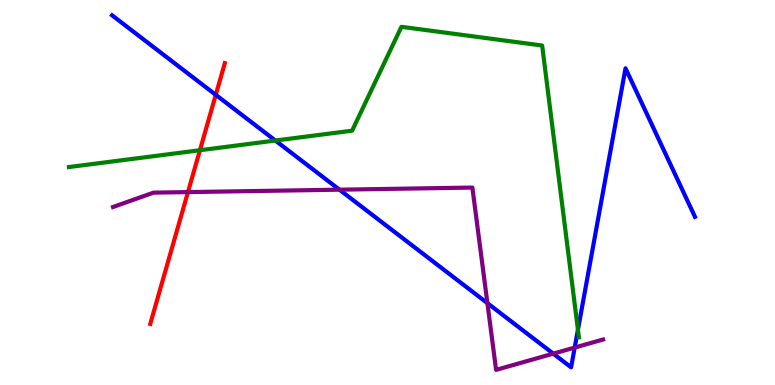[{'lines': ['blue', 'red'], 'intersections': [{'x': 2.78, 'y': 7.54}]}, {'lines': ['green', 'red'], 'intersections': [{'x': 2.58, 'y': 6.1}]}, {'lines': ['purple', 'red'], 'intersections': [{'x': 2.43, 'y': 5.01}]}, {'lines': ['blue', 'green'], 'intersections': [{'x': 3.55, 'y': 6.35}, {'x': 7.46, 'y': 1.43}]}, {'lines': ['blue', 'purple'], 'intersections': [{'x': 4.38, 'y': 5.07}, {'x': 6.29, 'y': 2.13}, {'x': 7.14, 'y': 0.814}, {'x': 7.42, 'y': 0.972}]}, {'lines': ['green', 'purple'], 'intersections': []}]